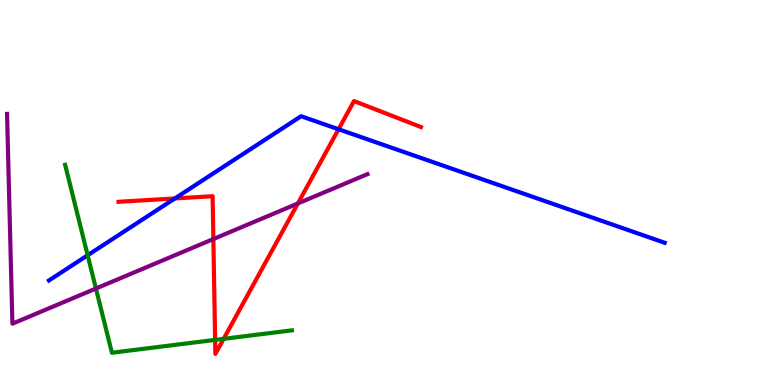[{'lines': ['blue', 'red'], 'intersections': [{'x': 2.26, 'y': 4.85}, {'x': 4.37, 'y': 6.64}]}, {'lines': ['green', 'red'], 'intersections': [{'x': 2.78, 'y': 1.17}, {'x': 2.89, 'y': 1.2}]}, {'lines': ['purple', 'red'], 'intersections': [{'x': 2.75, 'y': 3.79}, {'x': 3.84, 'y': 4.72}]}, {'lines': ['blue', 'green'], 'intersections': [{'x': 1.13, 'y': 3.37}]}, {'lines': ['blue', 'purple'], 'intersections': []}, {'lines': ['green', 'purple'], 'intersections': [{'x': 1.24, 'y': 2.51}]}]